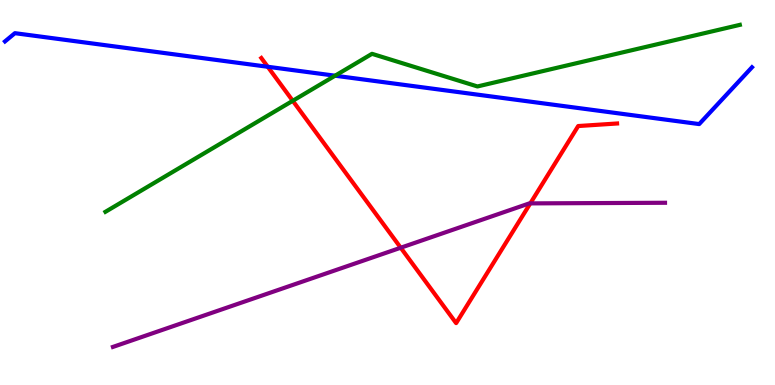[{'lines': ['blue', 'red'], 'intersections': [{'x': 3.45, 'y': 8.27}]}, {'lines': ['green', 'red'], 'intersections': [{'x': 3.78, 'y': 7.38}]}, {'lines': ['purple', 'red'], 'intersections': [{'x': 5.17, 'y': 3.57}, {'x': 6.84, 'y': 4.72}]}, {'lines': ['blue', 'green'], 'intersections': [{'x': 4.32, 'y': 8.03}]}, {'lines': ['blue', 'purple'], 'intersections': []}, {'lines': ['green', 'purple'], 'intersections': []}]